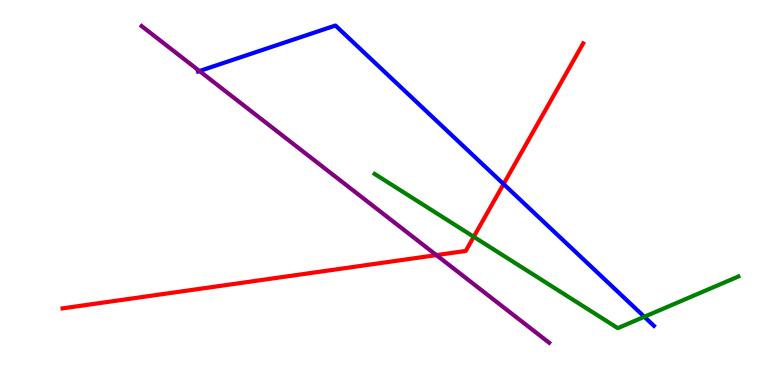[{'lines': ['blue', 'red'], 'intersections': [{'x': 6.5, 'y': 5.22}]}, {'lines': ['green', 'red'], 'intersections': [{'x': 6.11, 'y': 3.85}]}, {'lines': ['purple', 'red'], 'intersections': [{'x': 5.63, 'y': 3.37}]}, {'lines': ['blue', 'green'], 'intersections': [{'x': 8.31, 'y': 1.77}]}, {'lines': ['blue', 'purple'], 'intersections': [{'x': 2.57, 'y': 8.16}]}, {'lines': ['green', 'purple'], 'intersections': []}]